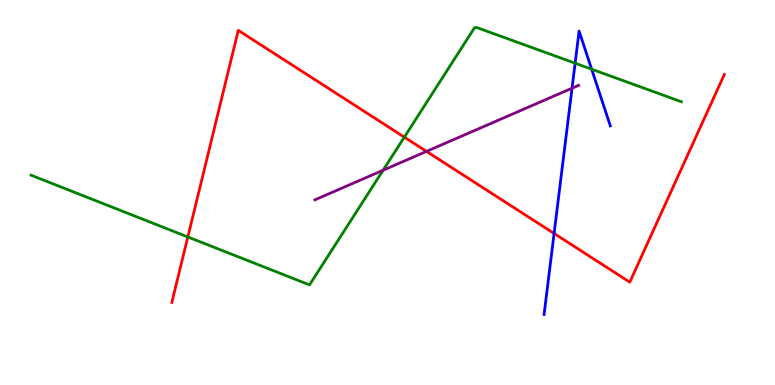[{'lines': ['blue', 'red'], 'intersections': [{'x': 7.15, 'y': 3.94}]}, {'lines': ['green', 'red'], 'intersections': [{'x': 2.42, 'y': 3.85}, {'x': 5.22, 'y': 6.44}]}, {'lines': ['purple', 'red'], 'intersections': [{'x': 5.5, 'y': 6.07}]}, {'lines': ['blue', 'green'], 'intersections': [{'x': 7.42, 'y': 8.36}, {'x': 7.63, 'y': 8.2}]}, {'lines': ['blue', 'purple'], 'intersections': [{'x': 7.38, 'y': 7.71}]}, {'lines': ['green', 'purple'], 'intersections': [{'x': 4.94, 'y': 5.58}]}]